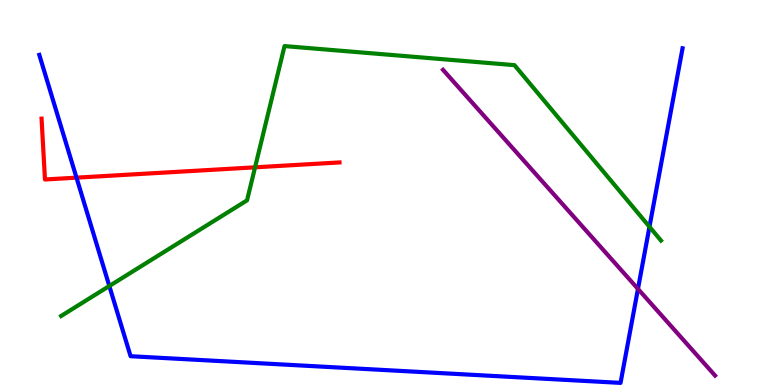[{'lines': ['blue', 'red'], 'intersections': [{'x': 0.987, 'y': 5.39}]}, {'lines': ['green', 'red'], 'intersections': [{'x': 3.29, 'y': 5.65}]}, {'lines': ['purple', 'red'], 'intersections': []}, {'lines': ['blue', 'green'], 'intersections': [{'x': 1.41, 'y': 2.57}, {'x': 8.38, 'y': 4.11}]}, {'lines': ['blue', 'purple'], 'intersections': [{'x': 8.23, 'y': 2.5}]}, {'lines': ['green', 'purple'], 'intersections': []}]